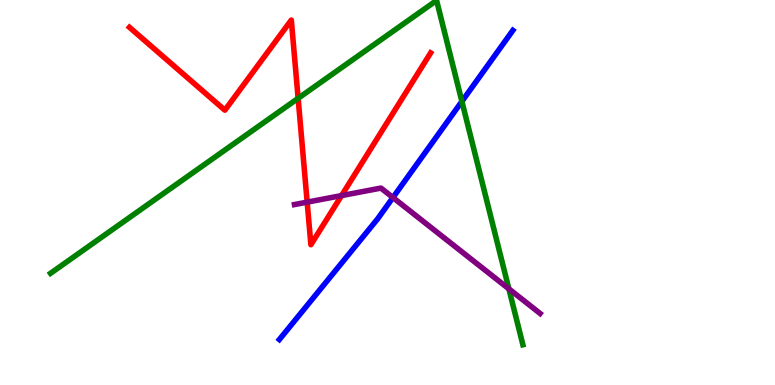[{'lines': ['blue', 'red'], 'intersections': []}, {'lines': ['green', 'red'], 'intersections': [{'x': 3.85, 'y': 7.45}]}, {'lines': ['purple', 'red'], 'intersections': [{'x': 3.96, 'y': 4.75}, {'x': 4.41, 'y': 4.92}]}, {'lines': ['blue', 'green'], 'intersections': [{'x': 5.96, 'y': 7.37}]}, {'lines': ['blue', 'purple'], 'intersections': [{'x': 5.07, 'y': 4.87}]}, {'lines': ['green', 'purple'], 'intersections': [{'x': 6.57, 'y': 2.5}]}]